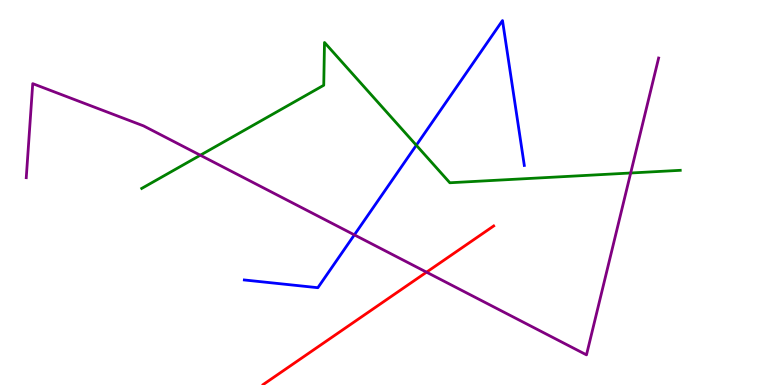[{'lines': ['blue', 'red'], 'intersections': []}, {'lines': ['green', 'red'], 'intersections': []}, {'lines': ['purple', 'red'], 'intersections': [{'x': 5.5, 'y': 2.93}]}, {'lines': ['blue', 'green'], 'intersections': [{'x': 5.37, 'y': 6.23}]}, {'lines': ['blue', 'purple'], 'intersections': [{'x': 4.57, 'y': 3.9}]}, {'lines': ['green', 'purple'], 'intersections': [{'x': 2.58, 'y': 5.97}, {'x': 8.14, 'y': 5.51}]}]